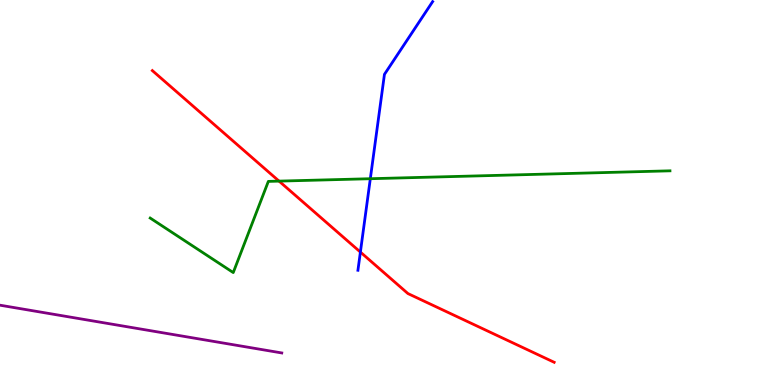[{'lines': ['blue', 'red'], 'intersections': [{'x': 4.65, 'y': 3.45}]}, {'lines': ['green', 'red'], 'intersections': [{'x': 3.6, 'y': 5.3}]}, {'lines': ['purple', 'red'], 'intersections': []}, {'lines': ['blue', 'green'], 'intersections': [{'x': 4.78, 'y': 5.36}]}, {'lines': ['blue', 'purple'], 'intersections': []}, {'lines': ['green', 'purple'], 'intersections': []}]